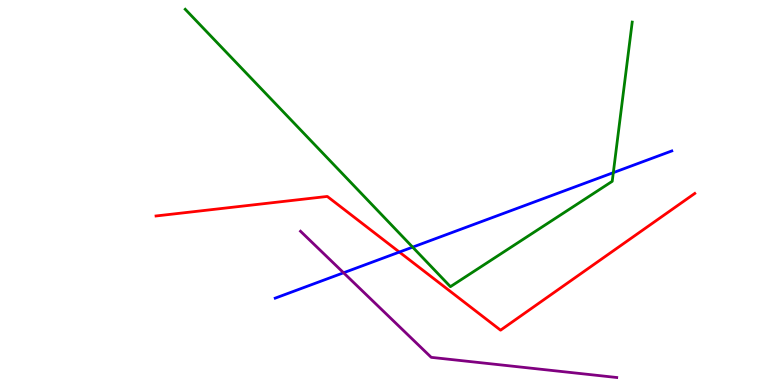[{'lines': ['blue', 'red'], 'intersections': [{'x': 5.15, 'y': 3.45}]}, {'lines': ['green', 'red'], 'intersections': []}, {'lines': ['purple', 'red'], 'intersections': []}, {'lines': ['blue', 'green'], 'intersections': [{'x': 5.32, 'y': 3.58}, {'x': 7.91, 'y': 5.52}]}, {'lines': ['blue', 'purple'], 'intersections': [{'x': 4.43, 'y': 2.91}]}, {'lines': ['green', 'purple'], 'intersections': []}]